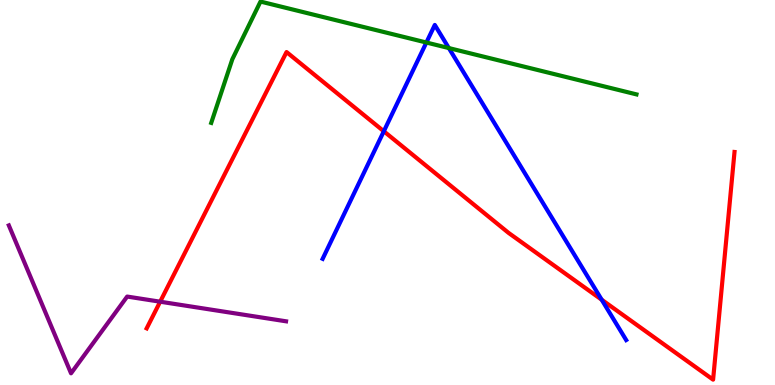[{'lines': ['blue', 'red'], 'intersections': [{'x': 4.95, 'y': 6.59}, {'x': 7.76, 'y': 2.22}]}, {'lines': ['green', 'red'], 'intersections': []}, {'lines': ['purple', 'red'], 'intersections': [{'x': 2.07, 'y': 2.16}]}, {'lines': ['blue', 'green'], 'intersections': [{'x': 5.5, 'y': 8.9}, {'x': 5.79, 'y': 8.75}]}, {'lines': ['blue', 'purple'], 'intersections': []}, {'lines': ['green', 'purple'], 'intersections': []}]